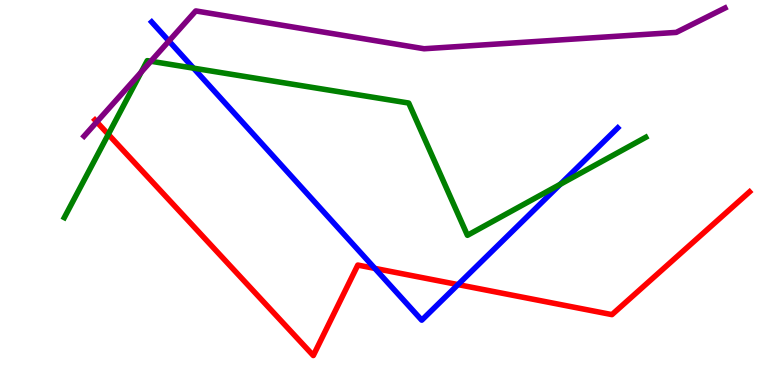[{'lines': ['blue', 'red'], 'intersections': [{'x': 4.84, 'y': 3.03}, {'x': 5.91, 'y': 2.61}]}, {'lines': ['green', 'red'], 'intersections': [{'x': 1.4, 'y': 6.51}]}, {'lines': ['purple', 'red'], 'intersections': [{'x': 1.25, 'y': 6.83}]}, {'lines': ['blue', 'green'], 'intersections': [{'x': 2.5, 'y': 8.23}, {'x': 7.23, 'y': 5.21}]}, {'lines': ['blue', 'purple'], 'intersections': [{'x': 2.18, 'y': 8.93}]}, {'lines': ['green', 'purple'], 'intersections': [{'x': 1.82, 'y': 8.13}, {'x': 1.95, 'y': 8.41}]}]